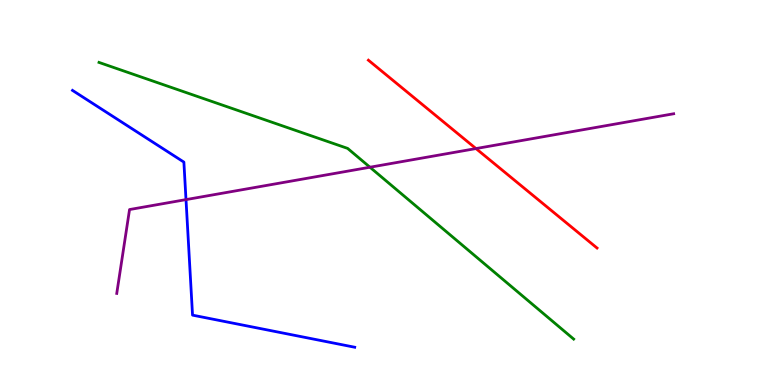[{'lines': ['blue', 'red'], 'intersections': []}, {'lines': ['green', 'red'], 'intersections': []}, {'lines': ['purple', 'red'], 'intersections': [{'x': 6.14, 'y': 6.14}]}, {'lines': ['blue', 'green'], 'intersections': []}, {'lines': ['blue', 'purple'], 'intersections': [{'x': 2.4, 'y': 4.82}]}, {'lines': ['green', 'purple'], 'intersections': [{'x': 4.77, 'y': 5.66}]}]